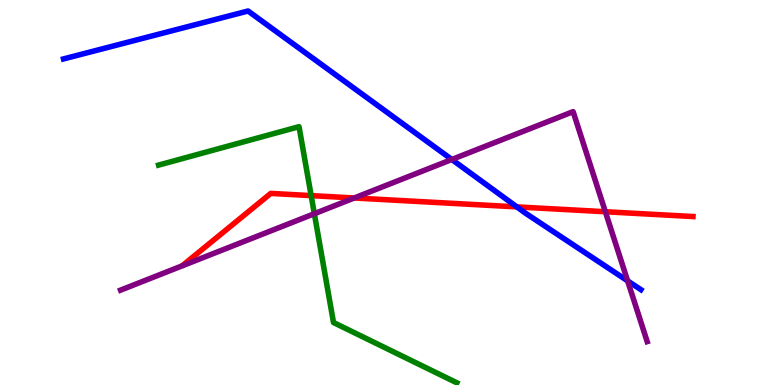[{'lines': ['blue', 'red'], 'intersections': [{'x': 6.67, 'y': 4.63}]}, {'lines': ['green', 'red'], 'intersections': [{'x': 4.02, 'y': 4.92}]}, {'lines': ['purple', 'red'], 'intersections': [{'x': 4.57, 'y': 4.86}, {'x': 7.81, 'y': 4.5}]}, {'lines': ['blue', 'green'], 'intersections': []}, {'lines': ['blue', 'purple'], 'intersections': [{'x': 5.83, 'y': 5.86}, {'x': 8.1, 'y': 2.7}]}, {'lines': ['green', 'purple'], 'intersections': [{'x': 4.06, 'y': 4.45}]}]